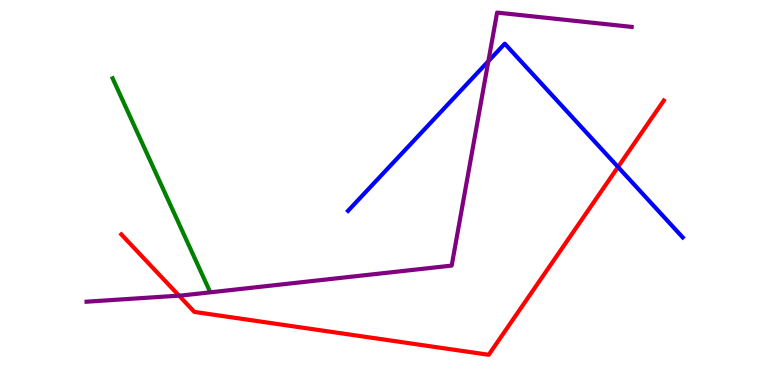[{'lines': ['blue', 'red'], 'intersections': [{'x': 7.97, 'y': 5.66}]}, {'lines': ['green', 'red'], 'intersections': []}, {'lines': ['purple', 'red'], 'intersections': [{'x': 2.31, 'y': 2.32}]}, {'lines': ['blue', 'green'], 'intersections': []}, {'lines': ['blue', 'purple'], 'intersections': [{'x': 6.3, 'y': 8.41}]}, {'lines': ['green', 'purple'], 'intersections': []}]